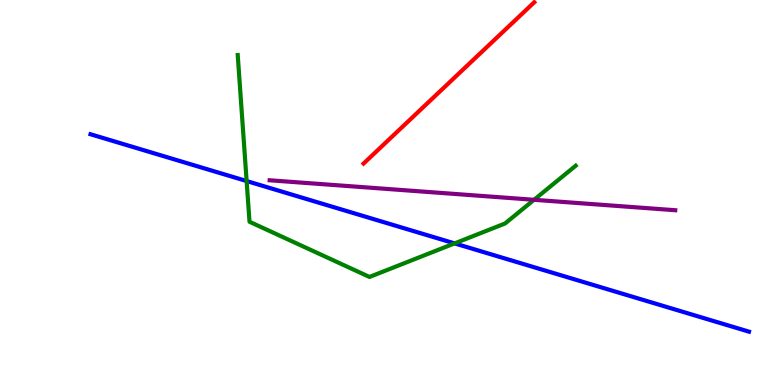[{'lines': ['blue', 'red'], 'intersections': []}, {'lines': ['green', 'red'], 'intersections': []}, {'lines': ['purple', 'red'], 'intersections': []}, {'lines': ['blue', 'green'], 'intersections': [{'x': 3.18, 'y': 5.3}, {'x': 5.87, 'y': 3.68}]}, {'lines': ['blue', 'purple'], 'intersections': []}, {'lines': ['green', 'purple'], 'intersections': [{'x': 6.89, 'y': 4.81}]}]